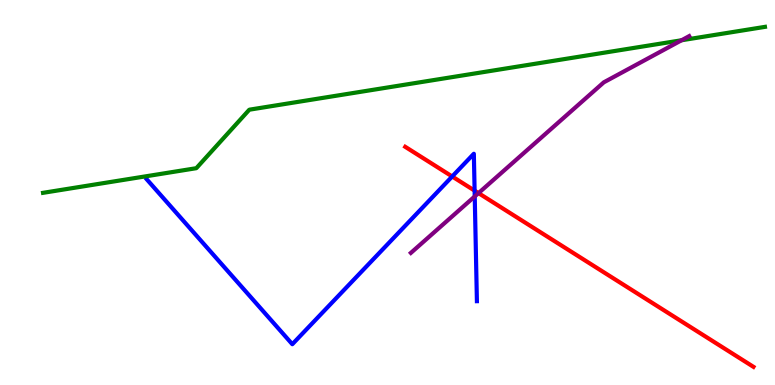[{'lines': ['blue', 'red'], 'intersections': [{'x': 5.83, 'y': 5.42}, {'x': 6.12, 'y': 5.05}]}, {'lines': ['green', 'red'], 'intersections': []}, {'lines': ['purple', 'red'], 'intersections': [{'x': 6.17, 'y': 4.98}]}, {'lines': ['blue', 'green'], 'intersections': []}, {'lines': ['blue', 'purple'], 'intersections': [{'x': 6.13, 'y': 4.9}]}, {'lines': ['green', 'purple'], 'intersections': [{'x': 8.79, 'y': 8.95}]}]